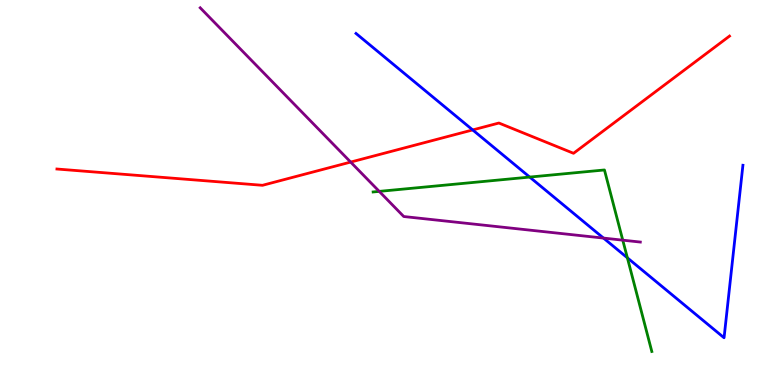[{'lines': ['blue', 'red'], 'intersections': [{'x': 6.1, 'y': 6.63}]}, {'lines': ['green', 'red'], 'intersections': []}, {'lines': ['purple', 'red'], 'intersections': [{'x': 4.52, 'y': 5.79}]}, {'lines': ['blue', 'green'], 'intersections': [{'x': 6.83, 'y': 5.4}, {'x': 8.1, 'y': 3.3}]}, {'lines': ['blue', 'purple'], 'intersections': [{'x': 7.79, 'y': 3.82}]}, {'lines': ['green', 'purple'], 'intersections': [{'x': 4.89, 'y': 5.03}, {'x': 8.04, 'y': 3.76}]}]